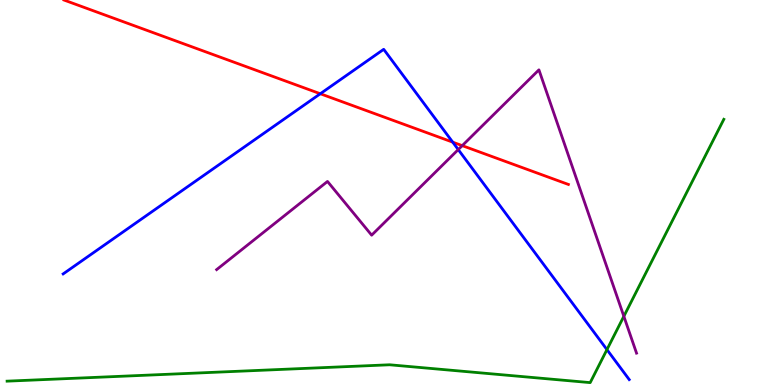[{'lines': ['blue', 'red'], 'intersections': [{'x': 4.13, 'y': 7.57}, {'x': 5.84, 'y': 6.31}]}, {'lines': ['green', 'red'], 'intersections': []}, {'lines': ['purple', 'red'], 'intersections': [{'x': 5.96, 'y': 6.22}]}, {'lines': ['blue', 'green'], 'intersections': [{'x': 7.83, 'y': 0.919}]}, {'lines': ['blue', 'purple'], 'intersections': [{'x': 5.91, 'y': 6.11}]}, {'lines': ['green', 'purple'], 'intersections': [{'x': 8.05, 'y': 1.78}]}]